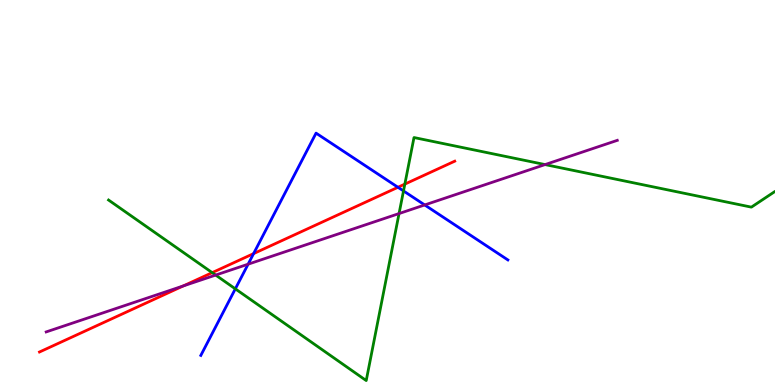[{'lines': ['blue', 'red'], 'intersections': [{'x': 3.27, 'y': 3.41}, {'x': 5.13, 'y': 5.14}]}, {'lines': ['green', 'red'], 'intersections': [{'x': 2.74, 'y': 2.92}, {'x': 5.22, 'y': 5.22}]}, {'lines': ['purple', 'red'], 'intersections': [{'x': 2.36, 'y': 2.57}]}, {'lines': ['blue', 'green'], 'intersections': [{'x': 3.04, 'y': 2.5}, {'x': 5.21, 'y': 5.04}]}, {'lines': ['blue', 'purple'], 'intersections': [{'x': 3.2, 'y': 3.14}, {'x': 5.48, 'y': 4.68}]}, {'lines': ['green', 'purple'], 'intersections': [{'x': 2.78, 'y': 2.86}, {'x': 5.15, 'y': 4.45}, {'x': 7.03, 'y': 5.73}]}]